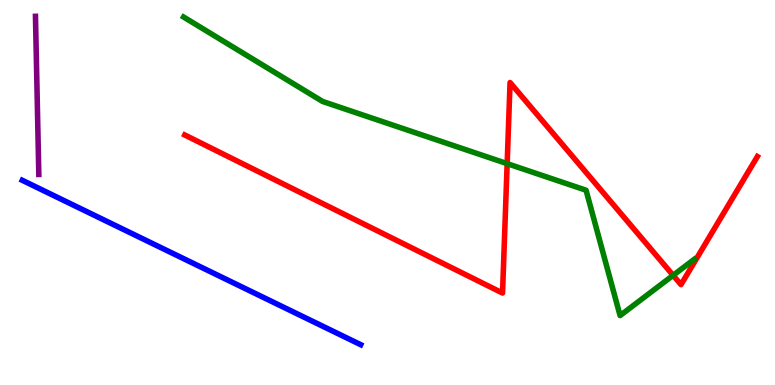[{'lines': ['blue', 'red'], 'intersections': []}, {'lines': ['green', 'red'], 'intersections': [{'x': 6.54, 'y': 5.75}, {'x': 8.69, 'y': 2.85}]}, {'lines': ['purple', 'red'], 'intersections': []}, {'lines': ['blue', 'green'], 'intersections': []}, {'lines': ['blue', 'purple'], 'intersections': []}, {'lines': ['green', 'purple'], 'intersections': []}]